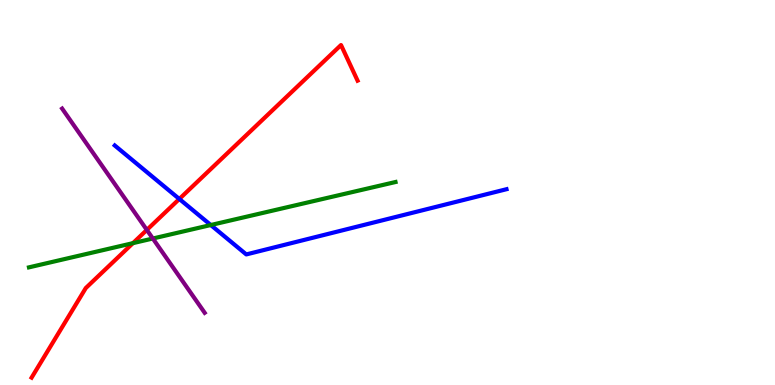[{'lines': ['blue', 'red'], 'intersections': [{'x': 2.31, 'y': 4.83}]}, {'lines': ['green', 'red'], 'intersections': [{'x': 1.72, 'y': 3.68}]}, {'lines': ['purple', 'red'], 'intersections': [{'x': 1.89, 'y': 4.03}]}, {'lines': ['blue', 'green'], 'intersections': [{'x': 2.72, 'y': 4.16}]}, {'lines': ['blue', 'purple'], 'intersections': []}, {'lines': ['green', 'purple'], 'intersections': [{'x': 1.97, 'y': 3.8}]}]